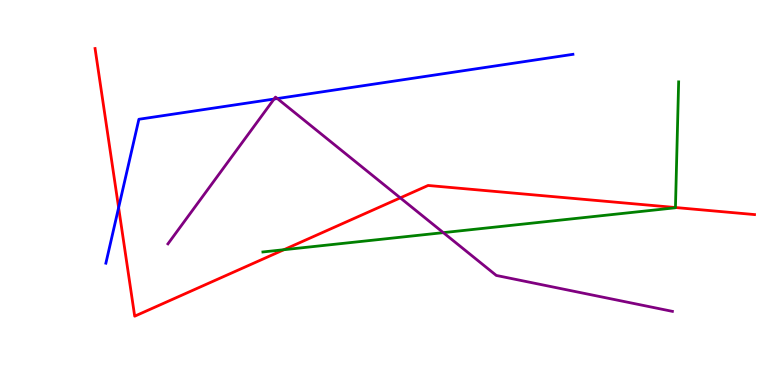[{'lines': ['blue', 'red'], 'intersections': [{'x': 1.53, 'y': 4.61}]}, {'lines': ['green', 'red'], 'intersections': [{'x': 3.66, 'y': 3.51}, {'x': 8.72, 'y': 4.61}]}, {'lines': ['purple', 'red'], 'intersections': [{'x': 5.16, 'y': 4.86}]}, {'lines': ['blue', 'green'], 'intersections': []}, {'lines': ['blue', 'purple'], 'intersections': [{'x': 3.54, 'y': 7.43}, {'x': 3.58, 'y': 7.44}]}, {'lines': ['green', 'purple'], 'intersections': [{'x': 5.72, 'y': 3.96}]}]